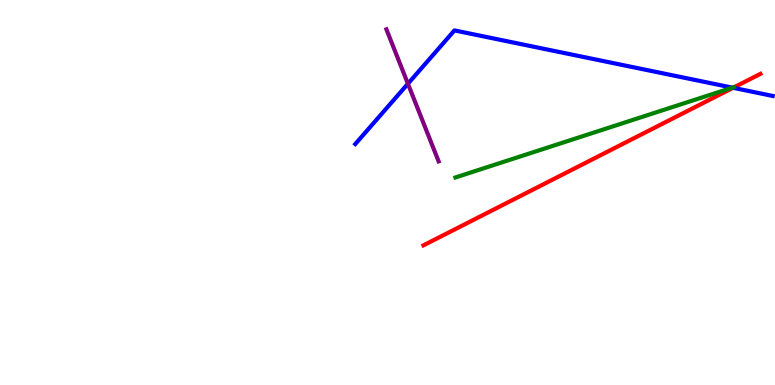[{'lines': ['blue', 'red'], 'intersections': [{'x': 9.46, 'y': 7.72}]}, {'lines': ['green', 'red'], 'intersections': []}, {'lines': ['purple', 'red'], 'intersections': []}, {'lines': ['blue', 'green'], 'intersections': [{'x': 9.45, 'y': 7.72}]}, {'lines': ['blue', 'purple'], 'intersections': [{'x': 5.26, 'y': 7.82}]}, {'lines': ['green', 'purple'], 'intersections': []}]